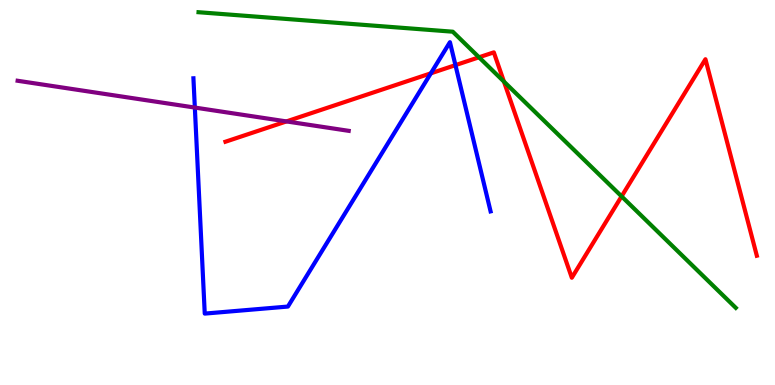[{'lines': ['blue', 'red'], 'intersections': [{'x': 5.56, 'y': 8.1}, {'x': 5.88, 'y': 8.31}]}, {'lines': ['green', 'red'], 'intersections': [{'x': 6.18, 'y': 8.51}, {'x': 6.5, 'y': 7.88}, {'x': 8.02, 'y': 4.9}]}, {'lines': ['purple', 'red'], 'intersections': [{'x': 3.7, 'y': 6.85}]}, {'lines': ['blue', 'green'], 'intersections': []}, {'lines': ['blue', 'purple'], 'intersections': [{'x': 2.51, 'y': 7.21}]}, {'lines': ['green', 'purple'], 'intersections': []}]